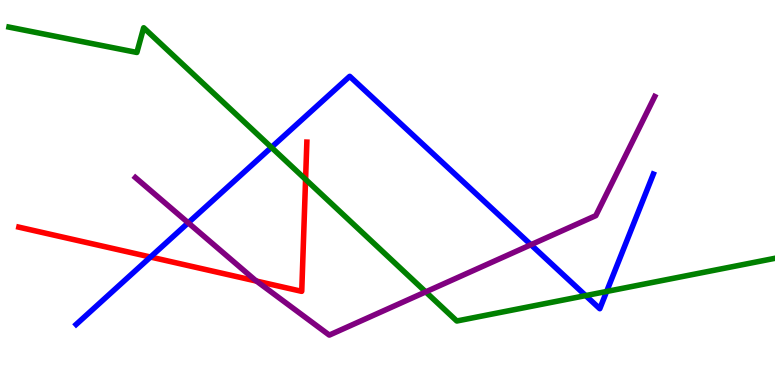[{'lines': ['blue', 'red'], 'intersections': [{'x': 1.94, 'y': 3.32}]}, {'lines': ['green', 'red'], 'intersections': [{'x': 3.94, 'y': 5.34}]}, {'lines': ['purple', 'red'], 'intersections': [{'x': 3.31, 'y': 2.7}]}, {'lines': ['blue', 'green'], 'intersections': [{'x': 3.5, 'y': 6.17}, {'x': 7.56, 'y': 2.32}, {'x': 7.83, 'y': 2.43}]}, {'lines': ['blue', 'purple'], 'intersections': [{'x': 2.43, 'y': 4.21}, {'x': 6.85, 'y': 3.64}]}, {'lines': ['green', 'purple'], 'intersections': [{'x': 5.49, 'y': 2.42}]}]